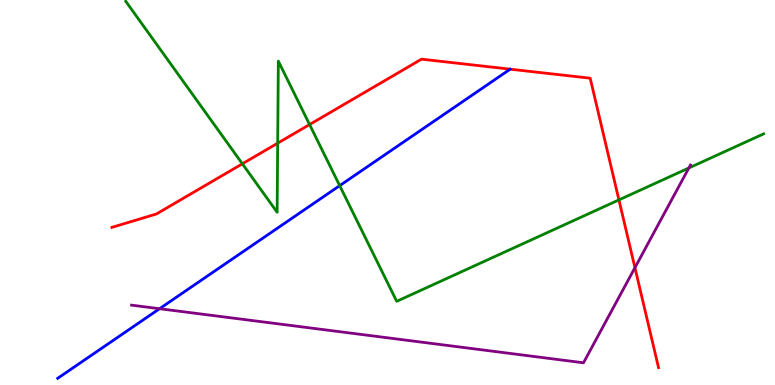[{'lines': ['blue', 'red'], 'intersections': []}, {'lines': ['green', 'red'], 'intersections': [{'x': 3.13, 'y': 5.75}, {'x': 3.58, 'y': 6.28}, {'x': 3.99, 'y': 6.77}, {'x': 7.99, 'y': 4.81}]}, {'lines': ['purple', 'red'], 'intersections': [{'x': 8.19, 'y': 3.05}]}, {'lines': ['blue', 'green'], 'intersections': [{'x': 4.38, 'y': 5.18}]}, {'lines': ['blue', 'purple'], 'intersections': [{'x': 2.06, 'y': 1.98}]}, {'lines': ['green', 'purple'], 'intersections': [{'x': 8.89, 'y': 5.64}]}]